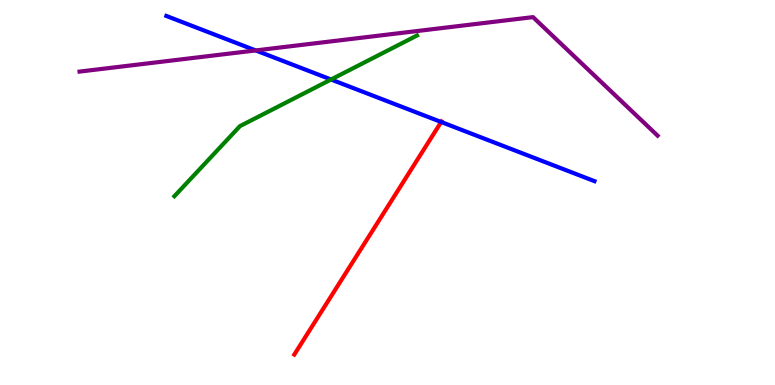[{'lines': ['blue', 'red'], 'intersections': [{'x': 5.69, 'y': 6.83}]}, {'lines': ['green', 'red'], 'intersections': []}, {'lines': ['purple', 'red'], 'intersections': []}, {'lines': ['blue', 'green'], 'intersections': [{'x': 4.27, 'y': 7.93}]}, {'lines': ['blue', 'purple'], 'intersections': [{'x': 3.3, 'y': 8.69}]}, {'lines': ['green', 'purple'], 'intersections': []}]